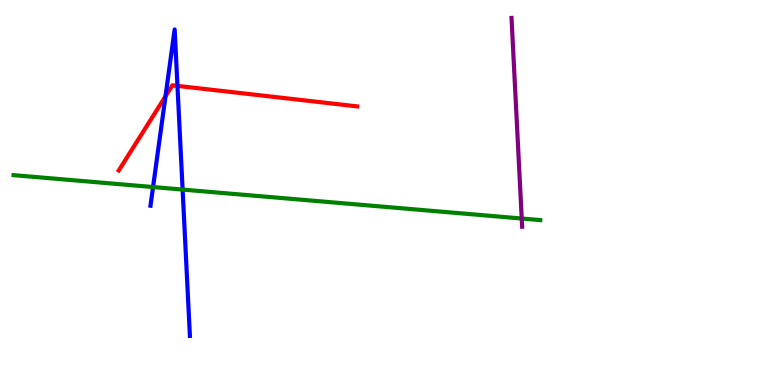[{'lines': ['blue', 'red'], 'intersections': [{'x': 2.14, 'y': 7.5}, {'x': 2.29, 'y': 7.77}]}, {'lines': ['green', 'red'], 'intersections': []}, {'lines': ['purple', 'red'], 'intersections': []}, {'lines': ['blue', 'green'], 'intersections': [{'x': 1.97, 'y': 5.14}, {'x': 2.36, 'y': 5.08}]}, {'lines': ['blue', 'purple'], 'intersections': []}, {'lines': ['green', 'purple'], 'intersections': [{'x': 6.73, 'y': 4.32}]}]